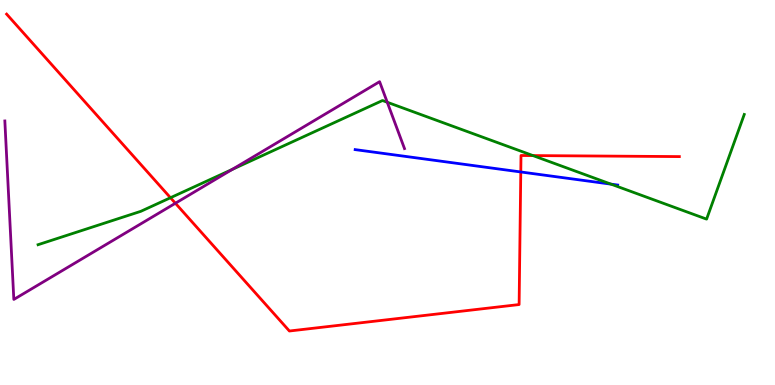[{'lines': ['blue', 'red'], 'intersections': [{'x': 6.72, 'y': 5.53}]}, {'lines': ['green', 'red'], 'intersections': [{'x': 2.2, 'y': 4.86}, {'x': 6.88, 'y': 5.96}]}, {'lines': ['purple', 'red'], 'intersections': [{'x': 2.26, 'y': 4.72}]}, {'lines': ['blue', 'green'], 'intersections': [{'x': 7.88, 'y': 5.22}]}, {'lines': ['blue', 'purple'], 'intersections': []}, {'lines': ['green', 'purple'], 'intersections': [{'x': 3.0, 'y': 5.6}, {'x': 5.0, 'y': 7.34}]}]